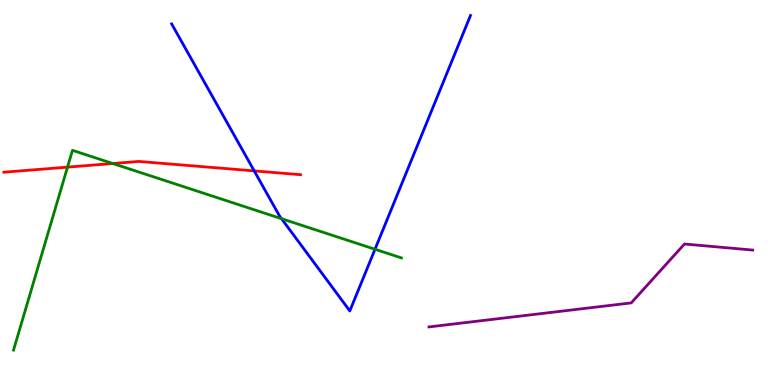[{'lines': ['blue', 'red'], 'intersections': [{'x': 3.28, 'y': 5.56}]}, {'lines': ['green', 'red'], 'intersections': [{'x': 0.871, 'y': 5.66}, {'x': 1.46, 'y': 5.75}]}, {'lines': ['purple', 'red'], 'intersections': []}, {'lines': ['blue', 'green'], 'intersections': [{'x': 3.63, 'y': 4.32}, {'x': 4.84, 'y': 3.53}]}, {'lines': ['blue', 'purple'], 'intersections': []}, {'lines': ['green', 'purple'], 'intersections': []}]